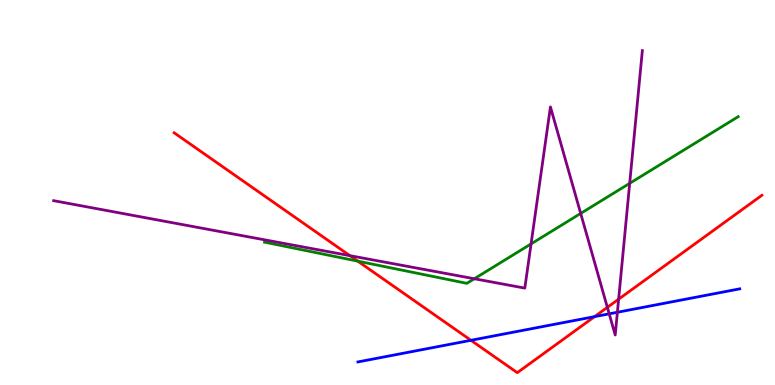[{'lines': ['blue', 'red'], 'intersections': [{'x': 6.08, 'y': 1.16}, {'x': 7.67, 'y': 1.78}]}, {'lines': ['green', 'red'], 'intersections': [{'x': 4.62, 'y': 3.22}]}, {'lines': ['purple', 'red'], 'intersections': [{'x': 4.51, 'y': 3.36}, {'x': 7.84, 'y': 2.02}, {'x': 7.98, 'y': 2.23}]}, {'lines': ['blue', 'green'], 'intersections': []}, {'lines': ['blue', 'purple'], 'intersections': [{'x': 7.86, 'y': 1.85}, {'x': 7.97, 'y': 1.89}]}, {'lines': ['green', 'purple'], 'intersections': [{'x': 6.12, 'y': 2.76}, {'x': 6.85, 'y': 3.66}, {'x': 7.49, 'y': 4.46}, {'x': 8.12, 'y': 5.24}]}]